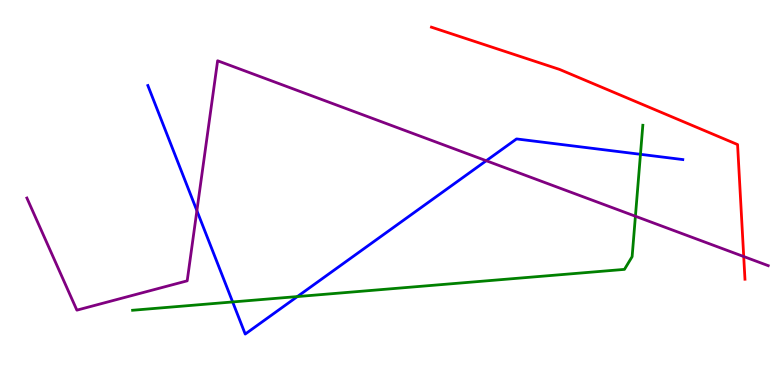[{'lines': ['blue', 'red'], 'intersections': []}, {'lines': ['green', 'red'], 'intersections': []}, {'lines': ['purple', 'red'], 'intersections': [{'x': 9.6, 'y': 3.34}]}, {'lines': ['blue', 'green'], 'intersections': [{'x': 3.0, 'y': 2.16}, {'x': 3.84, 'y': 2.3}, {'x': 8.26, 'y': 5.99}]}, {'lines': ['blue', 'purple'], 'intersections': [{'x': 2.54, 'y': 4.53}, {'x': 6.27, 'y': 5.83}]}, {'lines': ['green', 'purple'], 'intersections': [{'x': 8.2, 'y': 4.38}]}]